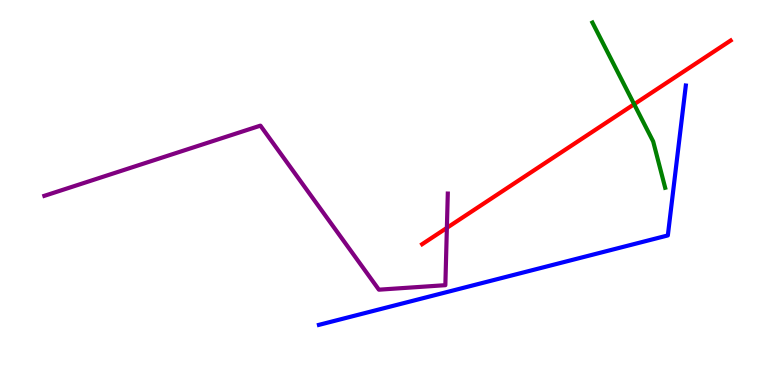[{'lines': ['blue', 'red'], 'intersections': []}, {'lines': ['green', 'red'], 'intersections': [{'x': 8.18, 'y': 7.29}]}, {'lines': ['purple', 'red'], 'intersections': [{'x': 5.77, 'y': 4.08}]}, {'lines': ['blue', 'green'], 'intersections': []}, {'lines': ['blue', 'purple'], 'intersections': []}, {'lines': ['green', 'purple'], 'intersections': []}]